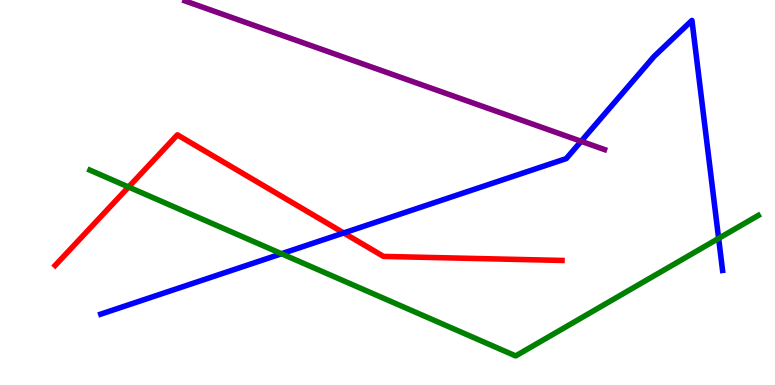[{'lines': ['blue', 'red'], 'intersections': [{'x': 4.44, 'y': 3.95}]}, {'lines': ['green', 'red'], 'intersections': [{'x': 1.66, 'y': 5.14}]}, {'lines': ['purple', 'red'], 'intersections': []}, {'lines': ['blue', 'green'], 'intersections': [{'x': 3.63, 'y': 3.41}, {'x': 9.27, 'y': 3.81}]}, {'lines': ['blue', 'purple'], 'intersections': [{'x': 7.5, 'y': 6.33}]}, {'lines': ['green', 'purple'], 'intersections': []}]